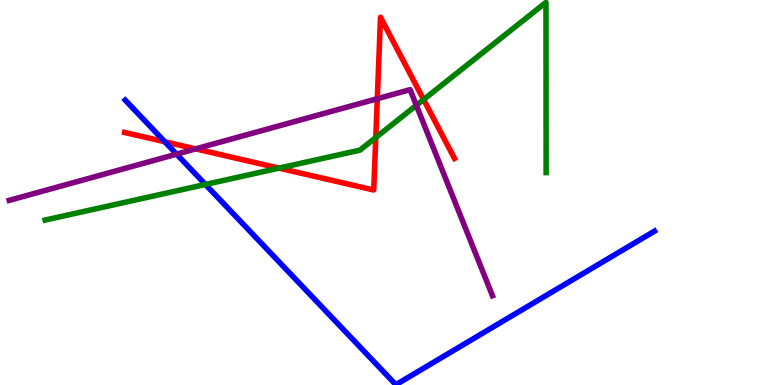[{'lines': ['blue', 'red'], 'intersections': [{'x': 2.13, 'y': 6.32}]}, {'lines': ['green', 'red'], 'intersections': [{'x': 3.6, 'y': 5.63}, {'x': 4.85, 'y': 6.43}, {'x': 5.47, 'y': 7.41}]}, {'lines': ['purple', 'red'], 'intersections': [{'x': 2.53, 'y': 6.13}, {'x': 4.87, 'y': 7.44}]}, {'lines': ['blue', 'green'], 'intersections': [{'x': 2.65, 'y': 5.21}]}, {'lines': ['blue', 'purple'], 'intersections': [{'x': 2.28, 'y': 6.0}]}, {'lines': ['green', 'purple'], 'intersections': [{'x': 5.37, 'y': 7.26}]}]